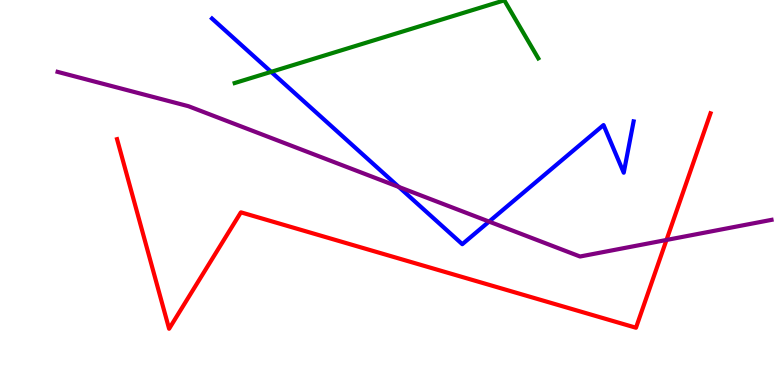[{'lines': ['blue', 'red'], 'intersections': []}, {'lines': ['green', 'red'], 'intersections': []}, {'lines': ['purple', 'red'], 'intersections': [{'x': 8.6, 'y': 3.77}]}, {'lines': ['blue', 'green'], 'intersections': [{'x': 3.5, 'y': 8.13}]}, {'lines': ['blue', 'purple'], 'intersections': [{'x': 5.15, 'y': 5.14}, {'x': 6.31, 'y': 4.24}]}, {'lines': ['green', 'purple'], 'intersections': []}]